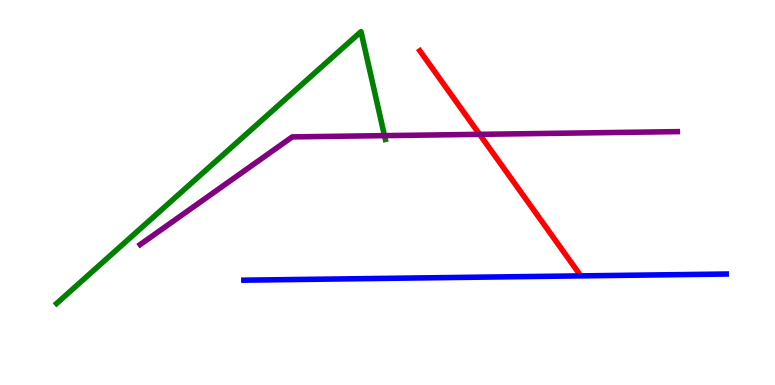[{'lines': ['blue', 'red'], 'intersections': []}, {'lines': ['green', 'red'], 'intersections': []}, {'lines': ['purple', 'red'], 'intersections': [{'x': 6.19, 'y': 6.51}]}, {'lines': ['blue', 'green'], 'intersections': []}, {'lines': ['blue', 'purple'], 'intersections': []}, {'lines': ['green', 'purple'], 'intersections': [{'x': 4.96, 'y': 6.48}]}]